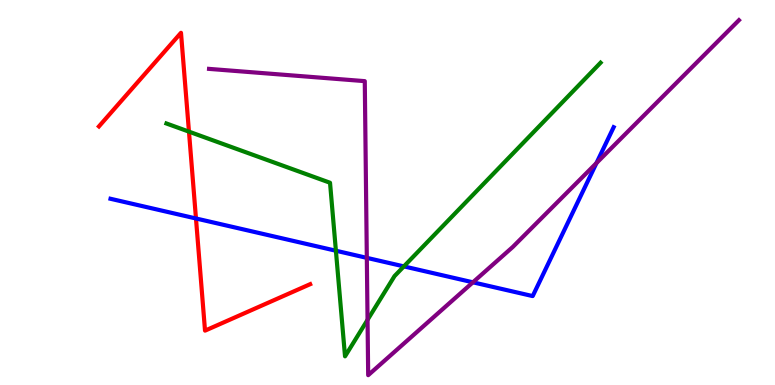[{'lines': ['blue', 'red'], 'intersections': [{'x': 2.53, 'y': 4.33}]}, {'lines': ['green', 'red'], 'intersections': [{'x': 2.44, 'y': 6.58}]}, {'lines': ['purple', 'red'], 'intersections': []}, {'lines': ['blue', 'green'], 'intersections': [{'x': 4.33, 'y': 3.49}, {'x': 5.21, 'y': 3.08}]}, {'lines': ['blue', 'purple'], 'intersections': [{'x': 4.73, 'y': 3.3}, {'x': 6.1, 'y': 2.67}, {'x': 7.7, 'y': 5.76}]}, {'lines': ['green', 'purple'], 'intersections': [{'x': 4.74, 'y': 1.69}]}]